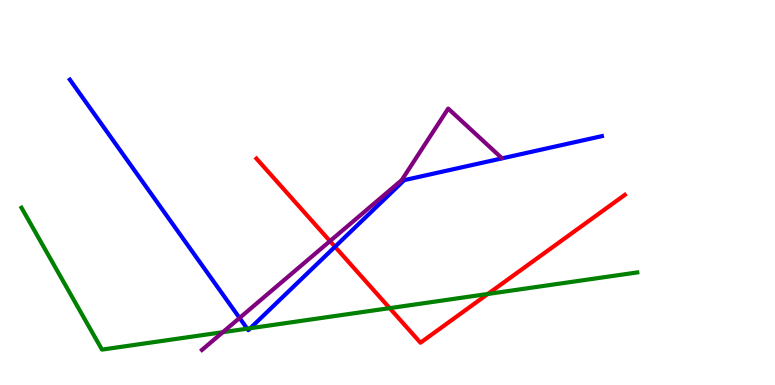[{'lines': ['blue', 'red'], 'intersections': [{'x': 4.32, 'y': 3.59}]}, {'lines': ['green', 'red'], 'intersections': [{'x': 5.03, 'y': 2.0}, {'x': 6.29, 'y': 2.36}]}, {'lines': ['purple', 'red'], 'intersections': [{'x': 4.26, 'y': 3.74}]}, {'lines': ['blue', 'green'], 'intersections': [{'x': 3.19, 'y': 1.46}, {'x': 3.23, 'y': 1.47}]}, {'lines': ['blue', 'purple'], 'intersections': [{'x': 3.09, 'y': 1.74}]}, {'lines': ['green', 'purple'], 'intersections': [{'x': 2.88, 'y': 1.37}]}]